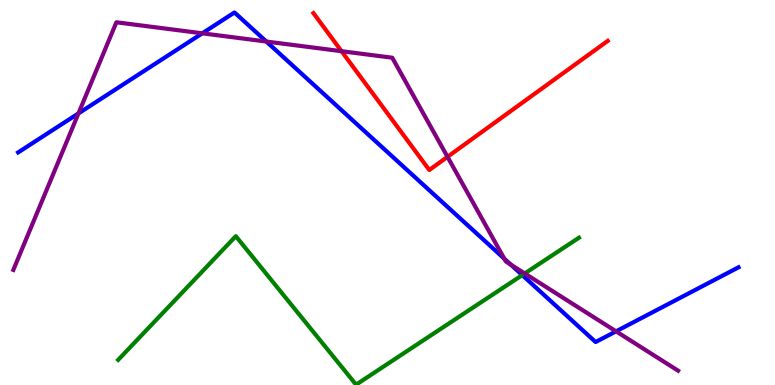[{'lines': ['blue', 'red'], 'intersections': []}, {'lines': ['green', 'red'], 'intersections': []}, {'lines': ['purple', 'red'], 'intersections': [{'x': 4.41, 'y': 8.67}, {'x': 5.77, 'y': 5.93}]}, {'lines': ['blue', 'green'], 'intersections': [{'x': 6.74, 'y': 2.85}]}, {'lines': ['blue', 'purple'], 'intersections': [{'x': 1.01, 'y': 7.05}, {'x': 2.61, 'y': 9.13}, {'x': 3.44, 'y': 8.92}, {'x': 6.51, 'y': 3.28}, {'x': 6.59, 'y': 3.13}, {'x': 7.95, 'y': 1.39}]}, {'lines': ['green', 'purple'], 'intersections': [{'x': 6.77, 'y': 2.9}]}]